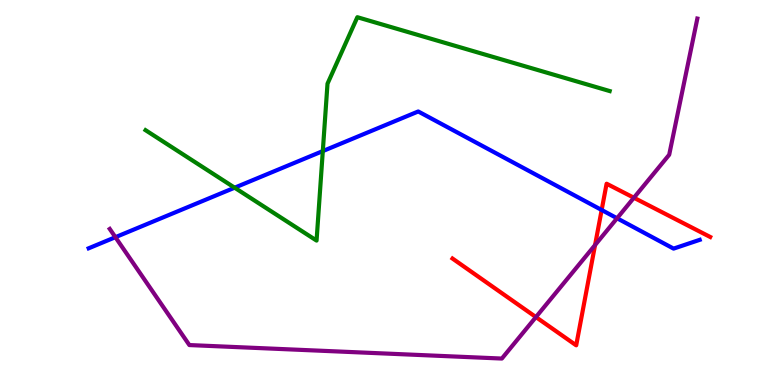[{'lines': ['blue', 'red'], 'intersections': [{'x': 7.76, 'y': 4.55}]}, {'lines': ['green', 'red'], 'intersections': []}, {'lines': ['purple', 'red'], 'intersections': [{'x': 6.92, 'y': 1.76}, {'x': 7.68, 'y': 3.64}, {'x': 8.18, 'y': 4.86}]}, {'lines': ['blue', 'green'], 'intersections': [{'x': 3.03, 'y': 5.12}, {'x': 4.17, 'y': 6.08}]}, {'lines': ['blue', 'purple'], 'intersections': [{'x': 1.49, 'y': 3.84}, {'x': 7.96, 'y': 4.33}]}, {'lines': ['green', 'purple'], 'intersections': []}]